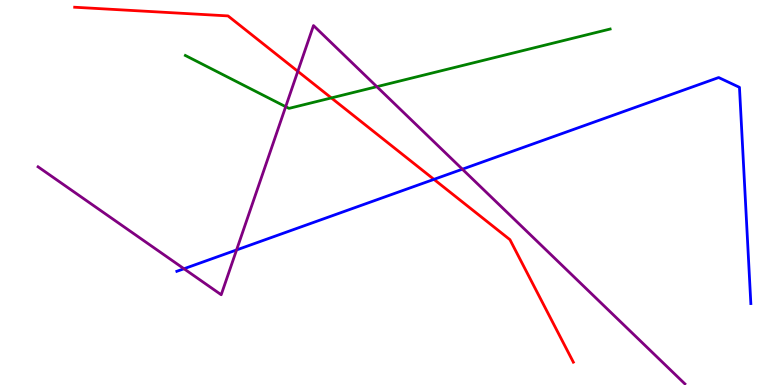[{'lines': ['blue', 'red'], 'intersections': [{'x': 5.6, 'y': 5.34}]}, {'lines': ['green', 'red'], 'intersections': [{'x': 4.28, 'y': 7.46}]}, {'lines': ['purple', 'red'], 'intersections': [{'x': 3.84, 'y': 8.15}]}, {'lines': ['blue', 'green'], 'intersections': []}, {'lines': ['blue', 'purple'], 'intersections': [{'x': 2.37, 'y': 3.02}, {'x': 3.05, 'y': 3.51}, {'x': 5.97, 'y': 5.61}]}, {'lines': ['green', 'purple'], 'intersections': [{'x': 3.69, 'y': 7.23}, {'x': 4.86, 'y': 7.75}]}]